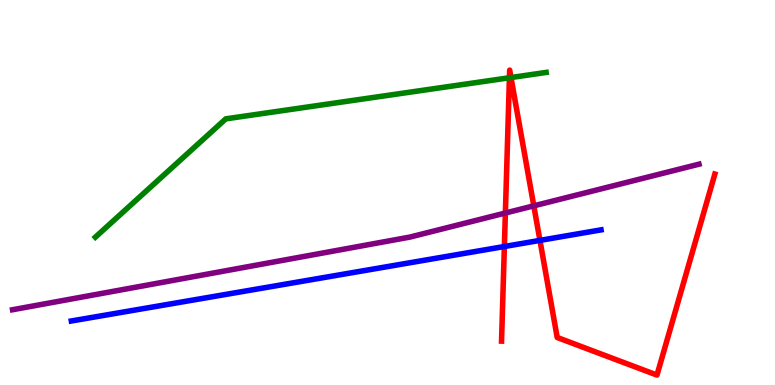[{'lines': ['blue', 'red'], 'intersections': [{'x': 6.51, 'y': 3.6}, {'x': 6.97, 'y': 3.76}]}, {'lines': ['green', 'red'], 'intersections': [{'x': 6.57, 'y': 7.98}, {'x': 6.59, 'y': 7.99}]}, {'lines': ['purple', 'red'], 'intersections': [{'x': 6.52, 'y': 4.47}, {'x': 6.89, 'y': 4.65}]}, {'lines': ['blue', 'green'], 'intersections': []}, {'lines': ['blue', 'purple'], 'intersections': []}, {'lines': ['green', 'purple'], 'intersections': []}]